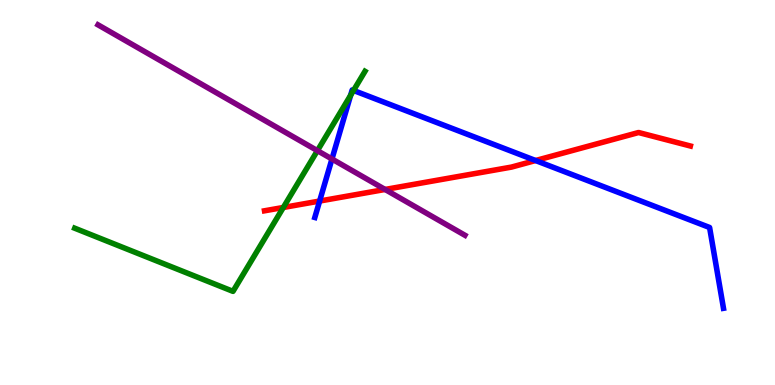[{'lines': ['blue', 'red'], 'intersections': [{'x': 4.12, 'y': 4.78}, {'x': 6.91, 'y': 5.83}]}, {'lines': ['green', 'red'], 'intersections': [{'x': 3.66, 'y': 4.61}]}, {'lines': ['purple', 'red'], 'intersections': [{'x': 4.97, 'y': 5.08}]}, {'lines': ['blue', 'green'], 'intersections': [{'x': 4.52, 'y': 7.53}, {'x': 4.56, 'y': 7.65}]}, {'lines': ['blue', 'purple'], 'intersections': [{'x': 4.28, 'y': 5.87}]}, {'lines': ['green', 'purple'], 'intersections': [{'x': 4.1, 'y': 6.09}]}]